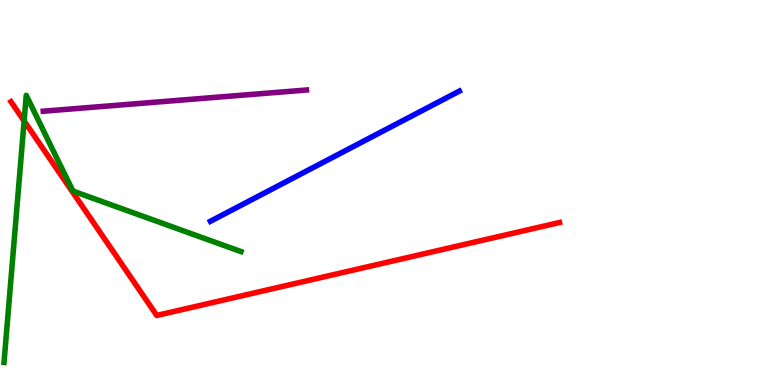[{'lines': ['blue', 'red'], 'intersections': []}, {'lines': ['green', 'red'], 'intersections': [{'x': 0.311, 'y': 6.86}]}, {'lines': ['purple', 'red'], 'intersections': []}, {'lines': ['blue', 'green'], 'intersections': []}, {'lines': ['blue', 'purple'], 'intersections': []}, {'lines': ['green', 'purple'], 'intersections': []}]